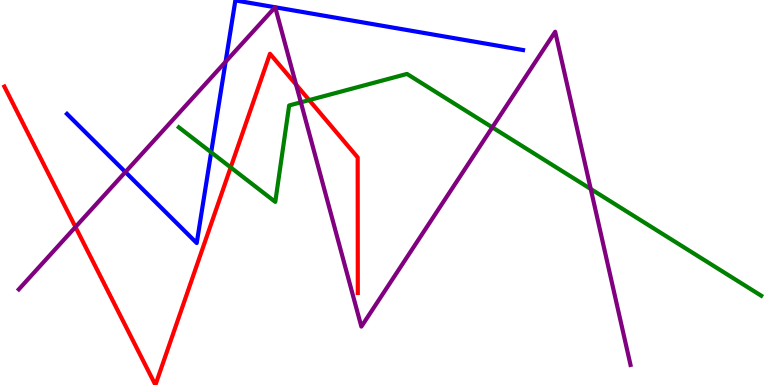[{'lines': ['blue', 'red'], 'intersections': []}, {'lines': ['green', 'red'], 'intersections': [{'x': 2.98, 'y': 5.65}, {'x': 3.99, 'y': 7.4}]}, {'lines': ['purple', 'red'], 'intersections': [{'x': 0.974, 'y': 4.1}, {'x': 3.82, 'y': 7.8}]}, {'lines': ['blue', 'green'], 'intersections': [{'x': 2.72, 'y': 6.04}]}, {'lines': ['blue', 'purple'], 'intersections': [{'x': 1.62, 'y': 5.53}, {'x': 2.91, 'y': 8.4}, {'x': 3.55, 'y': 9.81}, {'x': 3.55, 'y': 9.81}]}, {'lines': ['green', 'purple'], 'intersections': [{'x': 3.88, 'y': 7.34}, {'x': 6.35, 'y': 6.69}, {'x': 7.62, 'y': 5.09}]}]